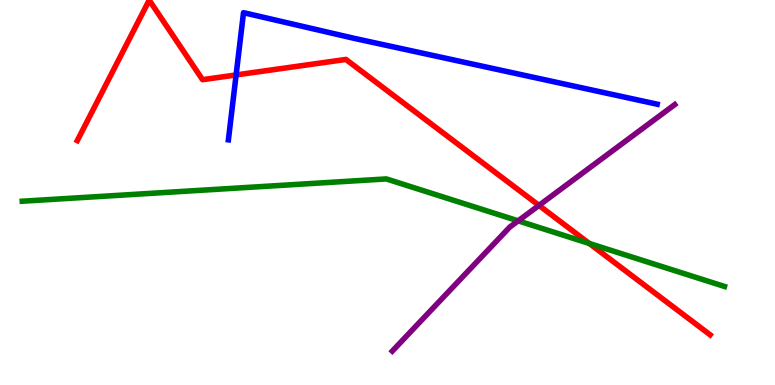[{'lines': ['blue', 'red'], 'intersections': [{'x': 3.05, 'y': 8.05}]}, {'lines': ['green', 'red'], 'intersections': [{'x': 7.6, 'y': 3.68}]}, {'lines': ['purple', 'red'], 'intersections': [{'x': 6.95, 'y': 4.66}]}, {'lines': ['blue', 'green'], 'intersections': []}, {'lines': ['blue', 'purple'], 'intersections': []}, {'lines': ['green', 'purple'], 'intersections': [{'x': 6.69, 'y': 4.26}]}]